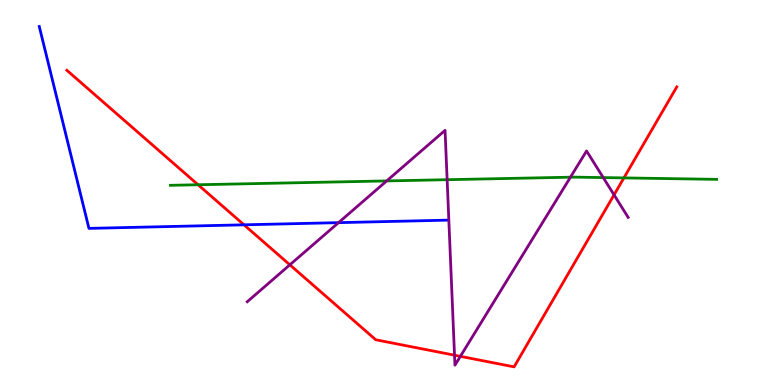[{'lines': ['blue', 'red'], 'intersections': [{'x': 3.15, 'y': 4.16}]}, {'lines': ['green', 'red'], 'intersections': [{'x': 2.56, 'y': 5.2}, {'x': 8.05, 'y': 5.38}]}, {'lines': ['purple', 'red'], 'intersections': [{'x': 3.74, 'y': 3.12}, {'x': 5.86, 'y': 0.774}, {'x': 5.94, 'y': 0.744}, {'x': 7.92, 'y': 4.94}]}, {'lines': ['blue', 'green'], 'intersections': []}, {'lines': ['blue', 'purple'], 'intersections': [{'x': 4.37, 'y': 4.22}]}, {'lines': ['green', 'purple'], 'intersections': [{'x': 4.99, 'y': 5.3}, {'x': 5.77, 'y': 5.33}, {'x': 7.36, 'y': 5.4}, {'x': 7.78, 'y': 5.39}]}]